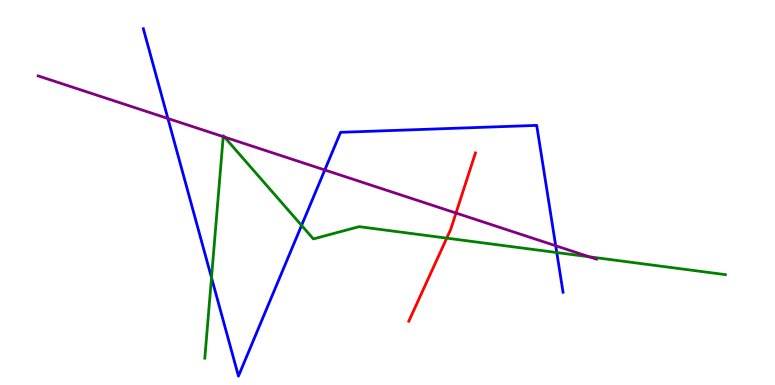[{'lines': ['blue', 'red'], 'intersections': []}, {'lines': ['green', 'red'], 'intersections': [{'x': 5.76, 'y': 3.81}]}, {'lines': ['purple', 'red'], 'intersections': [{'x': 5.88, 'y': 4.47}]}, {'lines': ['blue', 'green'], 'intersections': [{'x': 2.73, 'y': 2.79}, {'x': 3.89, 'y': 4.15}, {'x': 7.18, 'y': 3.44}]}, {'lines': ['blue', 'purple'], 'intersections': [{'x': 2.17, 'y': 6.92}, {'x': 4.19, 'y': 5.59}, {'x': 7.17, 'y': 3.62}]}, {'lines': ['green', 'purple'], 'intersections': [{'x': 2.88, 'y': 6.45}, {'x': 2.9, 'y': 6.44}, {'x': 7.61, 'y': 3.33}]}]